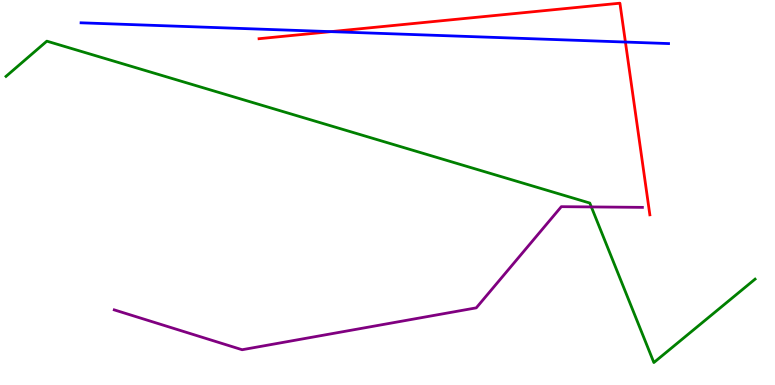[{'lines': ['blue', 'red'], 'intersections': [{'x': 4.27, 'y': 9.18}, {'x': 8.07, 'y': 8.91}]}, {'lines': ['green', 'red'], 'intersections': []}, {'lines': ['purple', 'red'], 'intersections': []}, {'lines': ['blue', 'green'], 'intersections': []}, {'lines': ['blue', 'purple'], 'intersections': []}, {'lines': ['green', 'purple'], 'intersections': [{'x': 7.63, 'y': 4.63}]}]